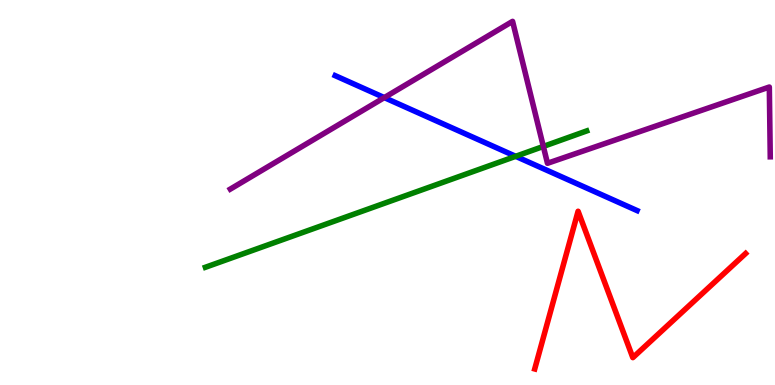[{'lines': ['blue', 'red'], 'intersections': []}, {'lines': ['green', 'red'], 'intersections': []}, {'lines': ['purple', 'red'], 'intersections': []}, {'lines': ['blue', 'green'], 'intersections': [{'x': 6.65, 'y': 5.94}]}, {'lines': ['blue', 'purple'], 'intersections': [{'x': 4.96, 'y': 7.46}]}, {'lines': ['green', 'purple'], 'intersections': [{'x': 7.01, 'y': 6.2}]}]